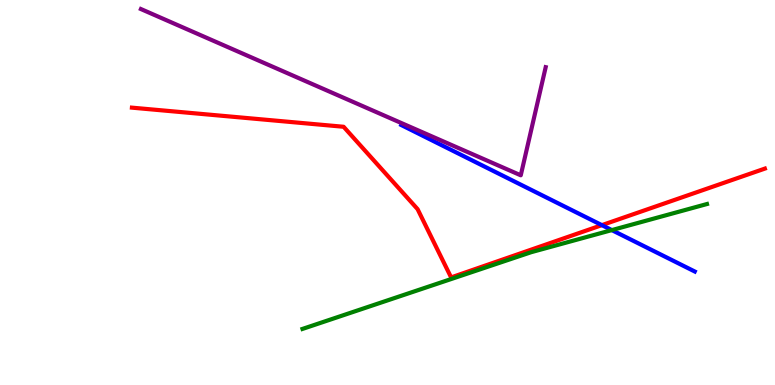[{'lines': ['blue', 'red'], 'intersections': [{'x': 7.77, 'y': 4.15}]}, {'lines': ['green', 'red'], 'intersections': []}, {'lines': ['purple', 'red'], 'intersections': []}, {'lines': ['blue', 'green'], 'intersections': [{'x': 7.89, 'y': 4.02}]}, {'lines': ['blue', 'purple'], 'intersections': []}, {'lines': ['green', 'purple'], 'intersections': []}]